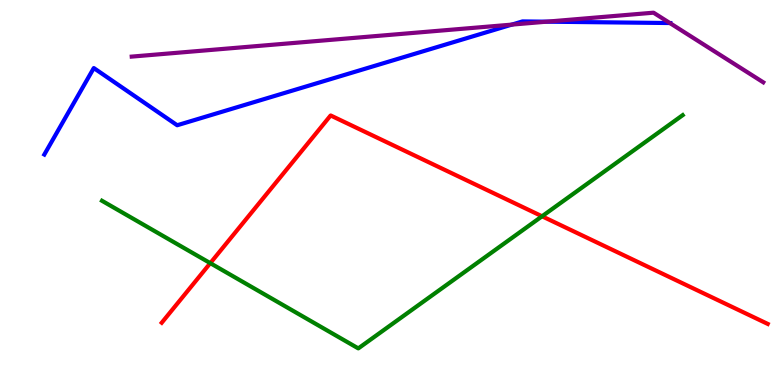[{'lines': ['blue', 'red'], 'intersections': []}, {'lines': ['green', 'red'], 'intersections': [{'x': 2.71, 'y': 3.17}, {'x': 6.99, 'y': 4.38}]}, {'lines': ['purple', 'red'], 'intersections': []}, {'lines': ['blue', 'green'], 'intersections': []}, {'lines': ['blue', 'purple'], 'intersections': [{'x': 6.6, 'y': 9.36}, {'x': 7.05, 'y': 9.44}, {'x': 8.64, 'y': 9.4}]}, {'lines': ['green', 'purple'], 'intersections': []}]